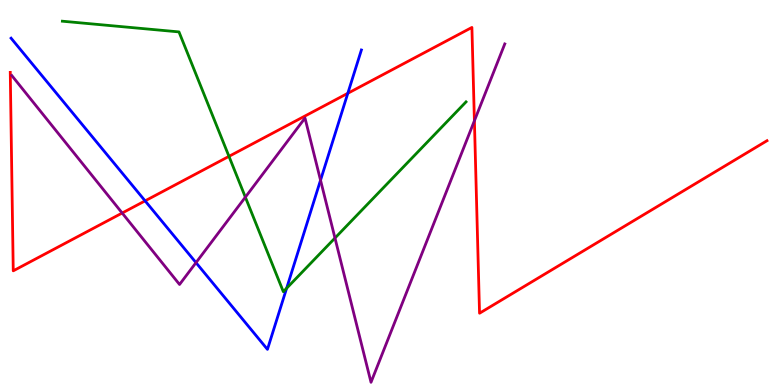[{'lines': ['blue', 'red'], 'intersections': [{'x': 1.87, 'y': 4.78}, {'x': 4.49, 'y': 7.58}]}, {'lines': ['green', 'red'], 'intersections': [{'x': 2.95, 'y': 5.94}]}, {'lines': ['purple', 'red'], 'intersections': [{'x': 1.58, 'y': 4.47}, {'x': 6.12, 'y': 6.86}]}, {'lines': ['blue', 'green'], 'intersections': [{'x': 3.7, 'y': 2.51}]}, {'lines': ['blue', 'purple'], 'intersections': [{'x': 2.53, 'y': 3.18}, {'x': 4.14, 'y': 5.32}]}, {'lines': ['green', 'purple'], 'intersections': [{'x': 3.17, 'y': 4.88}, {'x': 4.32, 'y': 3.82}]}]